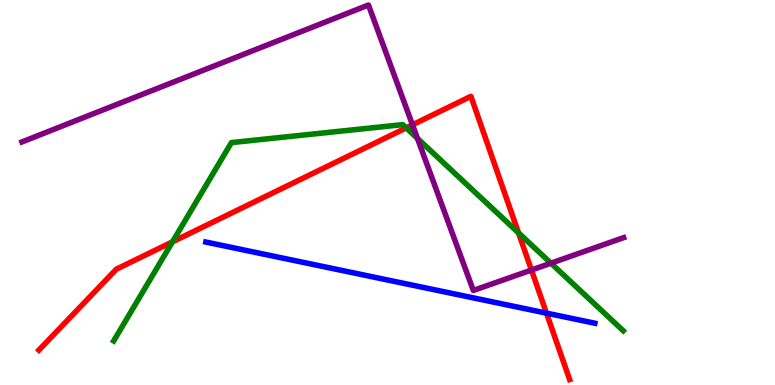[{'lines': ['blue', 'red'], 'intersections': [{'x': 7.05, 'y': 1.87}]}, {'lines': ['green', 'red'], 'intersections': [{'x': 2.23, 'y': 3.72}, {'x': 5.24, 'y': 6.68}, {'x': 6.69, 'y': 3.95}]}, {'lines': ['purple', 'red'], 'intersections': [{'x': 5.32, 'y': 6.76}, {'x': 6.86, 'y': 2.99}]}, {'lines': ['blue', 'green'], 'intersections': []}, {'lines': ['blue', 'purple'], 'intersections': []}, {'lines': ['green', 'purple'], 'intersections': [{'x': 5.39, 'y': 6.4}, {'x': 7.11, 'y': 3.16}]}]